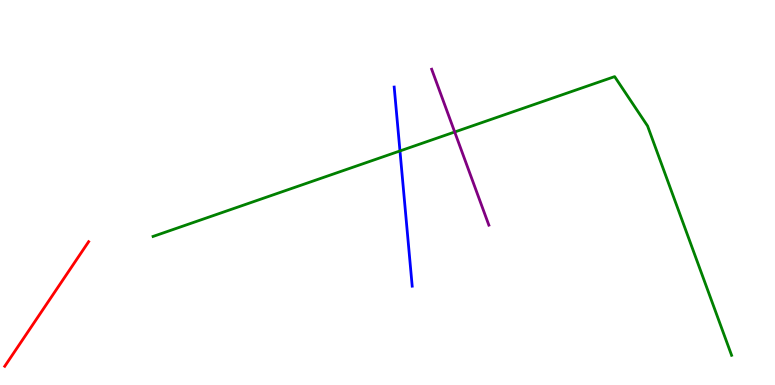[{'lines': ['blue', 'red'], 'intersections': []}, {'lines': ['green', 'red'], 'intersections': []}, {'lines': ['purple', 'red'], 'intersections': []}, {'lines': ['blue', 'green'], 'intersections': [{'x': 5.16, 'y': 6.08}]}, {'lines': ['blue', 'purple'], 'intersections': []}, {'lines': ['green', 'purple'], 'intersections': [{'x': 5.87, 'y': 6.57}]}]